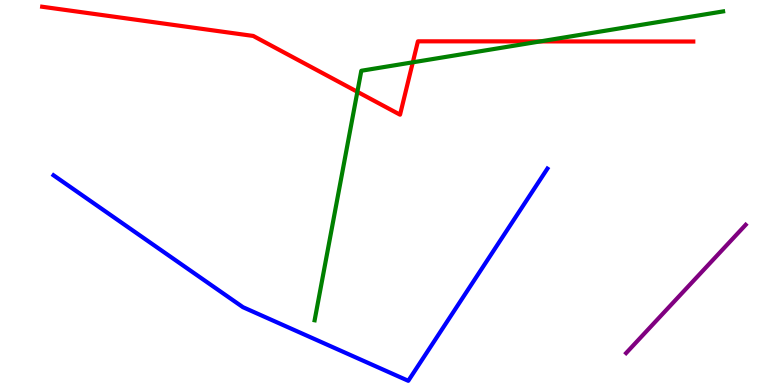[{'lines': ['blue', 'red'], 'intersections': []}, {'lines': ['green', 'red'], 'intersections': [{'x': 4.61, 'y': 7.62}, {'x': 5.33, 'y': 8.38}, {'x': 6.97, 'y': 8.92}]}, {'lines': ['purple', 'red'], 'intersections': []}, {'lines': ['blue', 'green'], 'intersections': []}, {'lines': ['blue', 'purple'], 'intersections': []}, {'lines': ['green', 'purple'], 'intersections': []}]